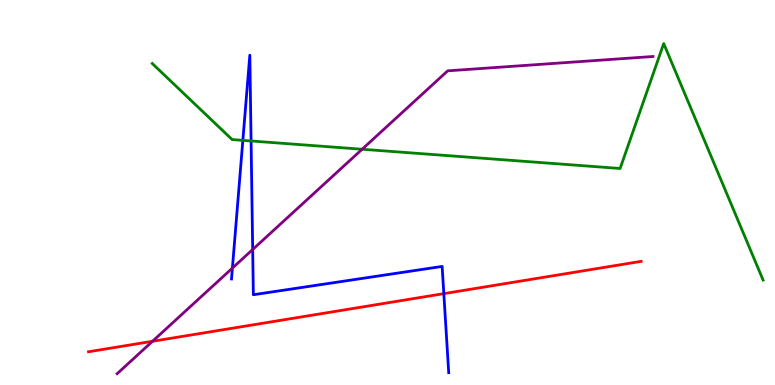[{'lines': ['blue', 'red'], 'intersections': [{'x': 5.73, 'y': 2.37}]}, {'lines': ['green', 'red'], 'intersections': []}, {'lines': ['purple', 'red'], 'intersections': [{'x': 1.97, 'y': 1.14}]}, {'lines': ['blue', 'green'], 'intersections': [{'x': 3.13, 'y': 6.35}, {'x': 3.24, 'y': 6.34}]}, {'lines': ['blue', 'purple'], 'intersections': [{'x': 3.0, 'y': 3.04}, {'x': 3.26, 'y': 3.52}]}, {'lines': ['green', 'purple'], 'intersections': [{'x': 4.67, 'y': 6.12}]}]